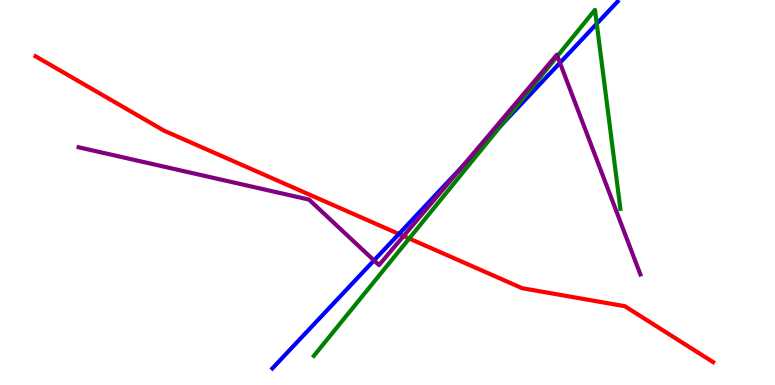[{'lines': ['blue', 'red'], 'intersections': [{'x': 5.15, 'y': 3.92}]}, {'lines': ['green', 'red'], 'intersections': [{'x': 5.28, 'y': 3.8}]}, {'lines': ['purple', 'red'], 'intersections': [{'x': 5.21, 'y': 3.87}]}, {'lines': ['blue', 'green'], 'intersections': [{'x': 6.47, 'y': 6.75}, {'x': 7.7, 'y': 9.38}]}, {'lines': ['blue', 'purple'], 'intersections': [{'x': 4.83, 'y': 3.24}, {'x': 5.96, 'y': 5.67}, {'x': 7.23, 'y': 8.37}]}, {'lines': ['green', 'purple'], 'intersections': [{'x': 7.19, 'y': 8.54}]}]